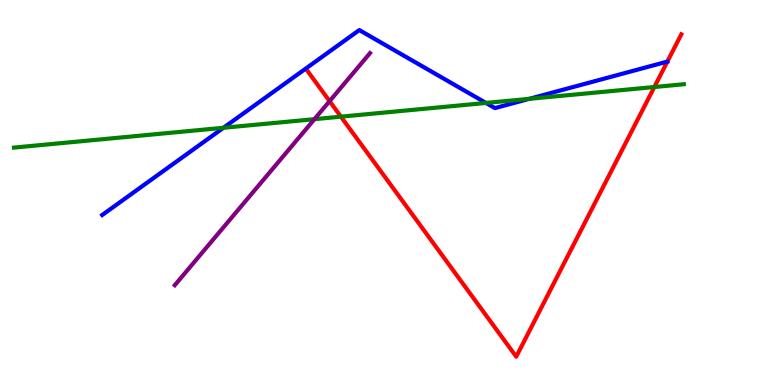[{'lines': ['blue', 'red'], 'intersections': []}, {'lines': ['green', 'red'], 'intersections': [{'x': 4.4, 'y': 6.97}, {'x': 8.44, 'y': 7.74}]}, {'lines': ['purple', 'red'], 'intersections': [{'x': 4.25, 'y': 7.37}]}, {'lines': ['blue', 'green'], 'intersections': [{'x': 2.88, 'y': 6.68}, {'x': 6.27, 'y': 7.33}, {'x': 6.83, 'y': 7.43}]}, {'lines': ['blue', 'purple'], 'intersections': []}, {'lines': ['green', 'purple'], 'intersections': [{'x': 4.06, 'y': 6.9}]}]